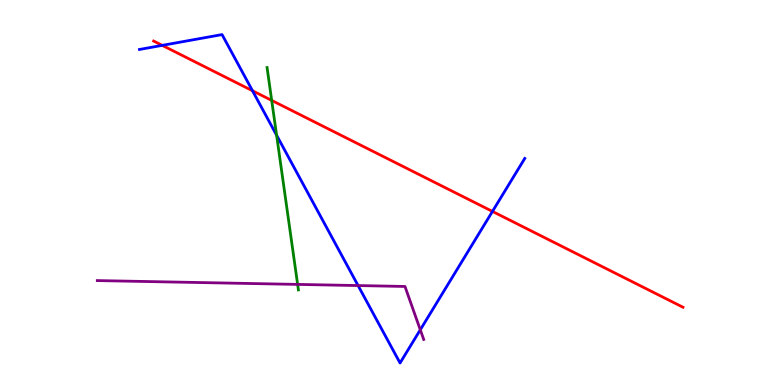[{'lines': ['blue', 'red'], 'intersections': [{'x': 2.09, 'y': 8.82}, {'x': 3.26, 'y': 7.64}, {'x': 6.35, 'y': 4.51}]}, {'lines': ['green', 'red'], 'intersections': [{'x': 3.51, 'y': 7.39}]}, {'lines': ['purple', 'red'], 'intersections': []}, {'lines': ['blue', 'green'], 'intersections': [{'x': 3.57, 'y': 6.49}]}, {'lines': ['blue', 'purple'], 'intersections': [{'x': 4.62, 'y': 2.58}, {'x': 5.42, 'y': 1.43}]}, {'lines': ['green', 'purple'], 'intersections': [{'x': 3.84, 'y': 2.61}]}]